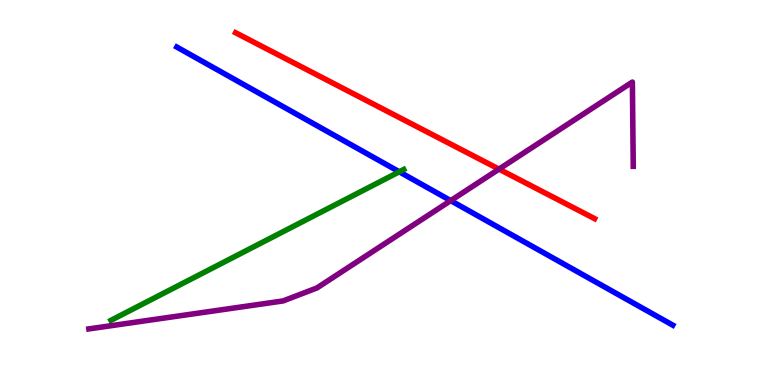[{'lines': ['blue', 'red'], 'intersections': []}, {'lines': ['green', 'red'], 'intersections': []}, {'lines': ['purple', 'red'], 'intersections': [{'x': 6.44, 'y': 5.61}]}, {'lines': ['blue', 'green'], 'intersections': [{'x': 5.15, 'y': 5.54}]}, {'lines': ['blue', 'purple'], 'intersections': [{'x': 5.82, 'y': 4.79}]}, {'lines': ['green', 'purple'], 'intersections': []}]